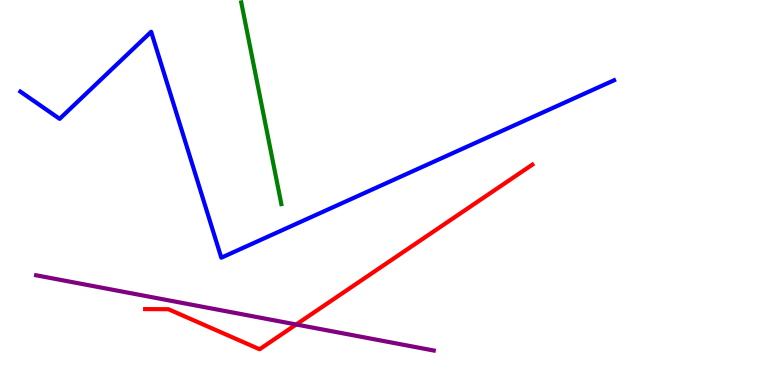[{'lines': ['blue', 'red'], 'intersections': []}, {'lines': ['green', 'red'], 'intersections': []}, {'lines': ['purple', 'red'], 'intersections': [{'x': 3.82, 'y': 1.57}]}, {'lines': ['blue', 'green'], 'intersections': []}, {'lines': ['blue', 'purple'], 'intersections': []}, {'lines': ['green', 'purple'], 'intersections': []}]